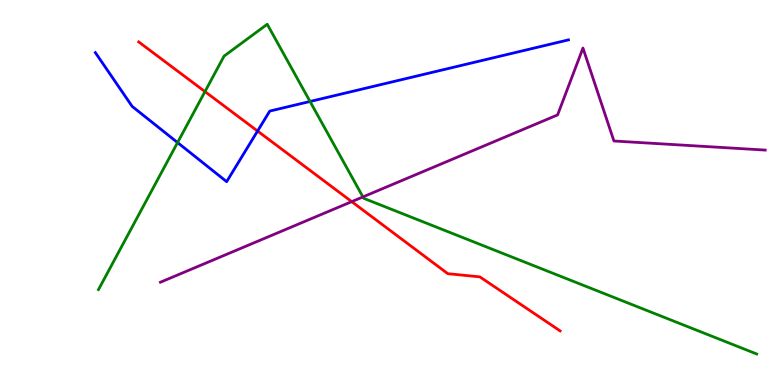[{'lines': ['blue', 'red'], 'intersections': [{'x': 3.32, 'y': 6.6}]}, {'lines': ['green', 'red'], 'intersections': [{'x': 2.64, 'y': 7.62}]}, {'lines': ['purple', 'red'], 'intersections': [{'x': 4.54, 'y': 4.76}]}, {'lines': ['blue', 'green'], 'intersections': [{'x': 2.29, 'y': 6.3}, {'x': 4.0, 'y': 7.36}]}, {'lines': ['blue', 'purple'], 'intersections': []}, {'lines': ['green', 'purple'], 'intersections': [{'x': 4.68, 'y': 4.89}]}]